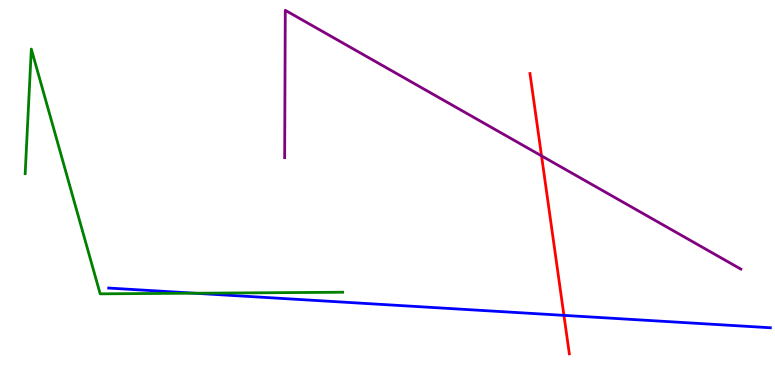[{'lines': ['blue', 'red'], 'intersections': [{'x': 7.28, 'y': 1.81}]}, {'lines': ['green', 'red'], 'intersections': []}, {'lines': ['purple', 'red'], 'intersections': [{'x': 6.99, 'y': 5.95}]}, {'lines': ['blue', 'green'], 'intersections': [{'x': 2.51, 'y': 2.38}]}, {'lines': ['blue', 'purple'], 'intersections': []}, {'lines': ['green', 'purple'], 'intersections': []}]